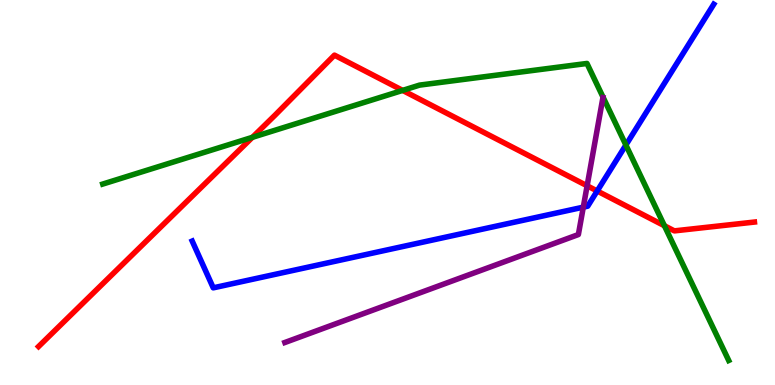[{'lines': ['blue', 'red'], 'intersections': [{'x': 7.71, 'y': 5.04}]}, {'lines': ['green', 'red'], 'intersections': [{'x': 3.26, 'y': 6.43}, {'x': 5.2, 'y': 7.65}, {'x': 8.57, 'y': 4.14}]}, {'lines': ['purple', 'red'], 'intersections': [{'x': 7.58, 'y': 5.17}]}, {'lines': ['blue', 'green'], 'intersections': [{'x': 8.08, 'y': 6.23}]}, {'lines': ['blue', 'purple'], 'intersections': [{'x': 7.53, 'y': 4.62}]}, {'lines': ['green', 'purple'], 'intersections': []}]